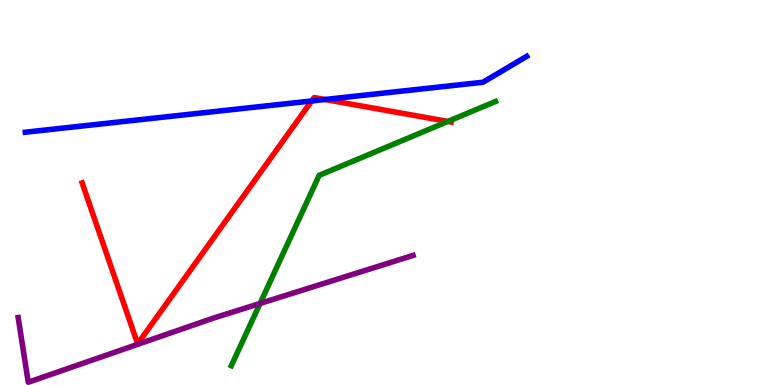[{'lines': ['blue', 'red'], 'intersections': [{'x': 4.02, 'y': 7.38}, {'x': 4.19, 'y': 7.42}]}, {'lines': ['green', 'red'], 'intersections': [{'x': 5.78, 'y': 6.85}]}, {'lines': ['purple', 'red'], 'intersections': []}, {'lines': ['blue', 'green'], 'intersections': []}, {'lines': ['blue', 'purple'], 'intersections': []}, {'lines': ['green', 'purple'], 'intersections': [{'x': 3.36, 'y': 2.12}]}]